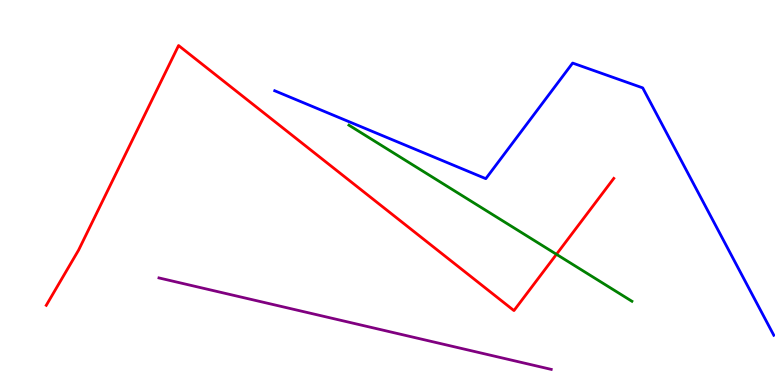[{'lines': ['blue', 'red'], 'intersections': []}, {'lines': ['green', 'red'], 'intersections': [{'x': 7.18, 'y': 3.39}]}, {'lines': ['purple', 'red'], 'intersections': []}, {'lines': ['blue', 'green'], 'intersections': []}, {'lines': ['blue', 'purple'], 'intersections': []}, {'lines': ['green', 'purple'], 'intersections': []}]